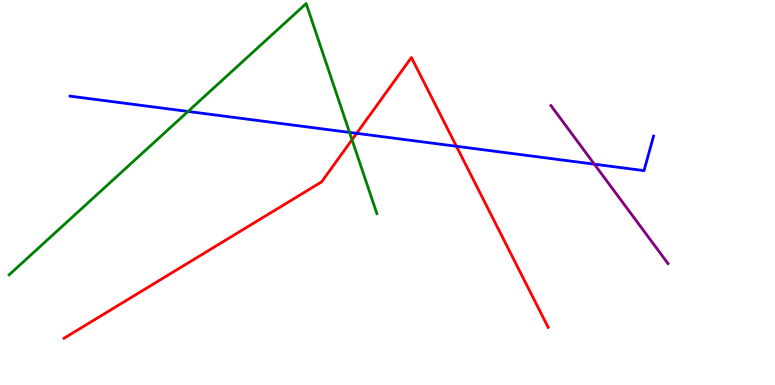[{'lines': ['blue', 'red'], 'intersections': [{'x': 4.6, 'y': 6.54}, {'x': 5.89, 'y': 6.2}]}, {'lines': ['green', 'red'], 'intersections': [{'x': 4.54, 'y': 6.37}]}, {'lines': ['purple', 'red'], 'intersections': []}, {'lines': ['blue', 'green'], 'intersections': [{'x': 2.43, 'y': 7.11}, {'x': 4.51, 'y': 6.56}]}, {'lines': ['blue', 'purple'], 'intersections': [{'x': 7.67, 'y': 5.74}]}, {'lines': ['green', 'purple'], 'intersections': []}]